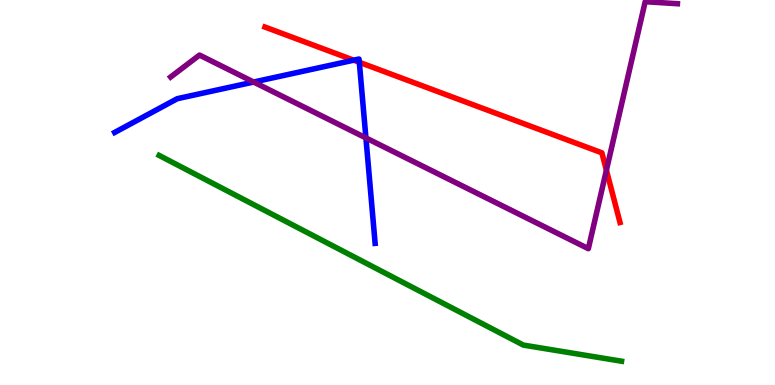[{'lines': ['blue', 'red'], 'intersections': [{'x': 4.56, 'y': 8.44}, {'x': 4.64, 'y': 8.38}]}, {'lines': ['green', 'red'], 'intersections': []}, {'lines': ['purple', 'red'], 'intersections': [{'x': 7.82, 'y': 5.58}]}, {'lines': ['blue', 'green'], 'intersections': []}, {'lines': ['blue', 'purple'], 'intersections': [{'x': 3.27, 'y': 7.87}, {'x': 4.72, 'y': 6.42}]}, {'lines': ['green', 'purple'], 'intersections': []}]